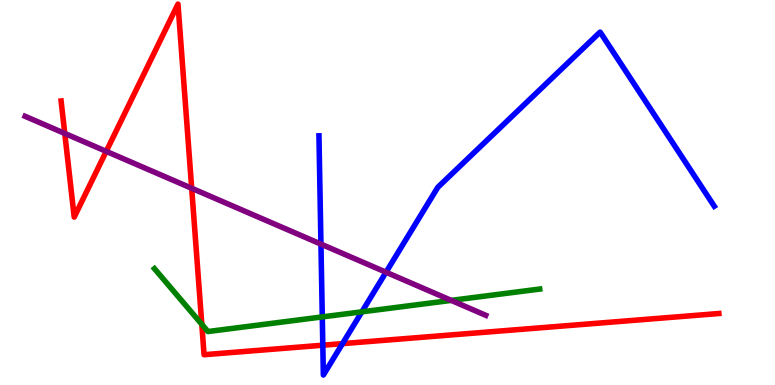[{'lines': ['blue', 'red'], 'intersections': [{'x': 4.17, 'y': 1.03}, {'x': 4.42, 'y': 1.07}]}, {'lines': ['green', 'red'], 'intersections': [{'x': 2.6, 'y': 1.58}]}, {'lines': ['purple', 'red'], 'intersections': [{'x': 0.836, 'y': 6.53}, {'x': 1.37, 'y': 6.07}, {'x': 2.47, 'y': 5.11}]}, {'lines': ['blue', 'green'], 'intersections': [{'x': 4.16, 'y': 1.77}, {'x': 4.67, 'y': 1.9}]}, {'lines': ['blue', 'purple'], 'intersections': [{'x': 4.14, 'y': 3.66}, {'x': 4.98, 'y': 2.93}]}, {'lines': ['green', 'purple'], 'intersections': [{'x': 5.82, 'y': 2.2}]}]